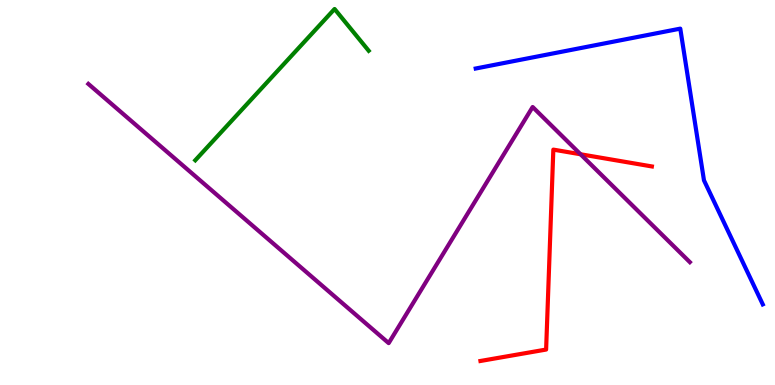[{'lines': ['blue', 'red'], 'intersections': []}, {'lines': ['green', 'red'], 'intersections': []}, {'lines': ['purple', 'red'], 'intersections': [{'x': 7.49, 'y': 5.99}]}, {'lines': ['blue', 'green'], 'intersections': []}, {'lines': ['blue', 'purple'], 'intersections': []}, {'lines': ['green', 'purple'], 'intersections': []}]